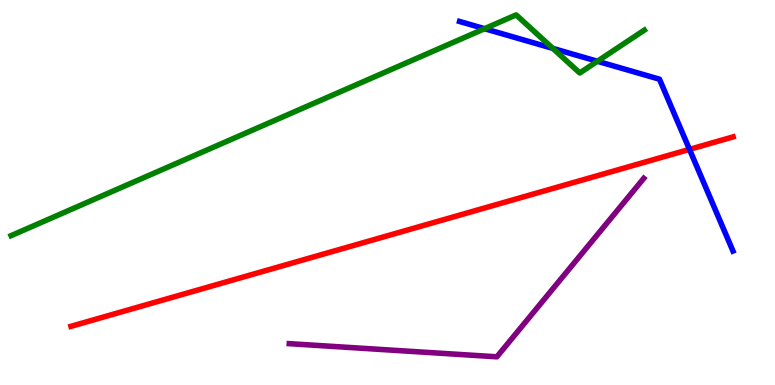[{'lines': ['blue', 'red'], 'intersections': [{'x': 8.9, 'y': 6.12}]}, {'lines': ['green', 'red'], 'intersections': []}, {'lines': ['purple', 'red'], 'intersections': []}, {'lines': ['blue', 'green'], 'intersections': [{'x': 6.25, 'y': 9.25}, {'x': 7.13, 'y': 8.74}, {'x': 7.71, 'y': 8.41}]}, {'lines': ['blue', 'purple'], 'intersections': []}, {'lines': ['green', 'purple'], 'intersections': []}]